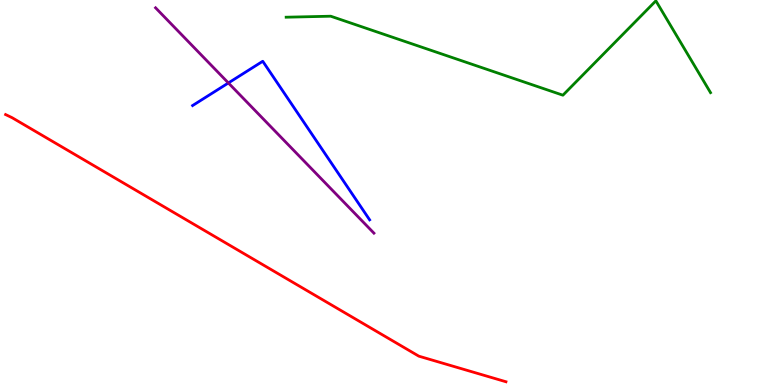[{'lines': ['blue', 'red'], 'intersections': []}, {'lines': ['green', 'red'], 'intersections': []}, {'lines': ['purple', 'red'], 'intersections': []}, {'lines': ['blue', 'green'], 'intersections': []}, {'lines': ['blue', 'purple'], 'intersections': [{'x': 2.95, 'y': 7.85}]}, {'lines': ['green', 'purple'], 'intersections': []}]